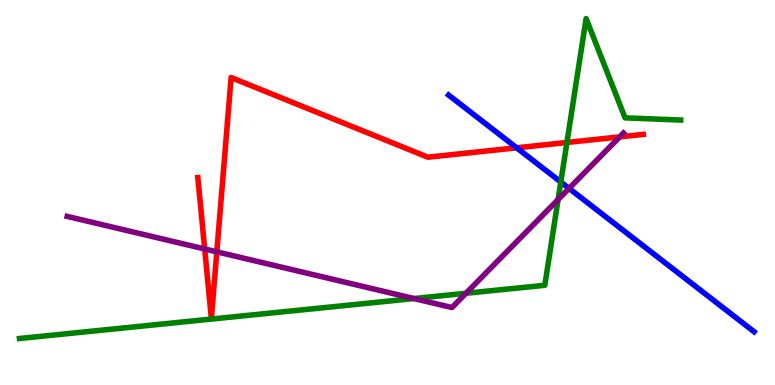[{'lines': ['blue', 'red'], 'intersections': [{'x': 6.67, 'y': 6.16}]}, {'lines': ['green', 'red'], 'intersections': [{'x': 7.32, 'y': 6.3}]}, {'lines': ['purple', 'red'], 'intersections': [{'x': 2.64, 'y': 3.53}, {'x': 2.8, 'y': 3.46}, {'x': 8.0, 'y': 6.44}]}, {'lines': ['blue', 'green'], 'intersections': [{'x': 7.24, 'y': 5.27}]}, {'lines': ['blue', 'purple'], 'intersections': [{'x': 7.34, 'y': 5.11}]}, {'lines': ['green', 'purple'], 'intersections': [{'x': 5.34, 'y': 2.25}, {'x': 6.01, 'y': 2.38}, {'x': 7.2, 'y': 4.82}]}]